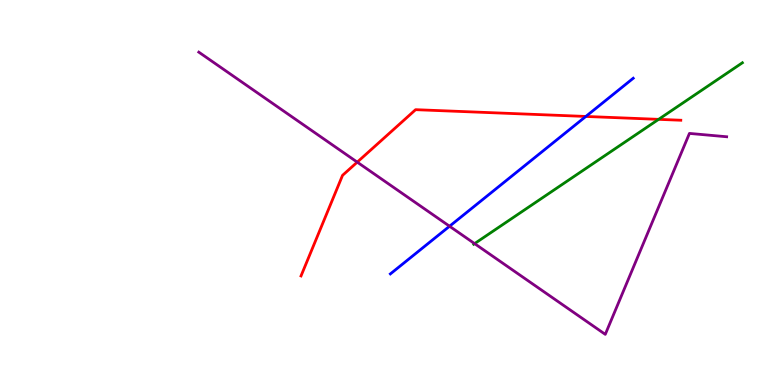[{'lines': ['blue', 'red'], 'intersections': [{'x': 7.56, 'y': 6.98}]}, {'lines': ['green', 'red'], 'intersections': [{'x': 8.5, 'y': 6.9}]}, {'lines': ['purple', 'red'], 'intersections': [{'x': 4.61, 'y': 5.79}]}, {'lines': ['blue', 'green'], 'intersections': []}, {'lines': ['blue', 'purple'], 'intersections': [{'x': 5.8, 'y': 4.12}]}, {'lines': ['green', 'purple'], 'intersections': [{'x': 6.12, 'y': 3.67}]}]